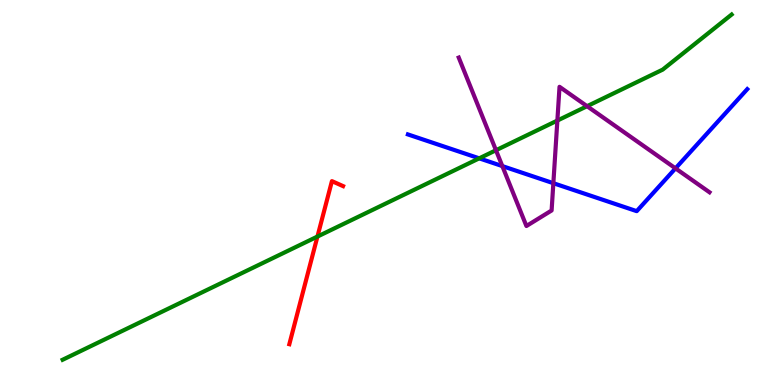[{'lines': ['blue', 'red'], 'intersections': []}, {'lines': ['green', 'red'], 'intersections': [{'x': 4.1, 'y': 3.86}]}, {'lines': ['purple', 'red'], 'intersections': []}, {'lines': ['blue', 'green'], 'intersections': [{'x': 6.18, 'y': 5.89}]}, {'lines': ['blue', 'purple'], 'intersections': [{'x': 6.48, 'y': 5.69}, {'x': 7.14, 'y': 5.24}, {'x': 8.72, 'y': 5.63}]}, {'lines': ['green', 'purple'], 'intersections': [{'x': 6.4, 'y': 6.1}, {'x': 7.19, 'y': 6.87}, {'x': 7.58, 'y': 7.24}]}]